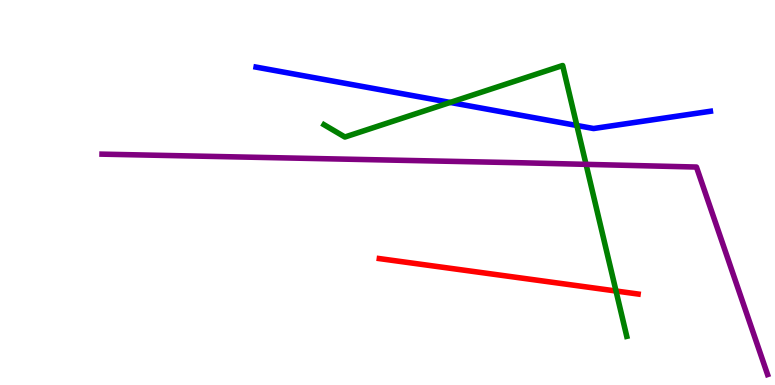[{'lines': ['blue', 'red'], 'intersections': []}, {'lines': ['green', 'red'], 'intersections': [{'x': 7.95, 'y': 2.44}]}, {'lines': ['purple', 'red'], 'intersections': []}, {'lines': ['blue', 'green'], 'intersections': [{'x': 5.81, 'y': 7.34}, {'x': 7.44, 'y': 6.74}]}, {'lines': ['blue', 'purple'], 'intersections': []}, {'lines': ['green', 'purple'], 'intersections': [{'x': 7.56, 'y': 5.73}]}]